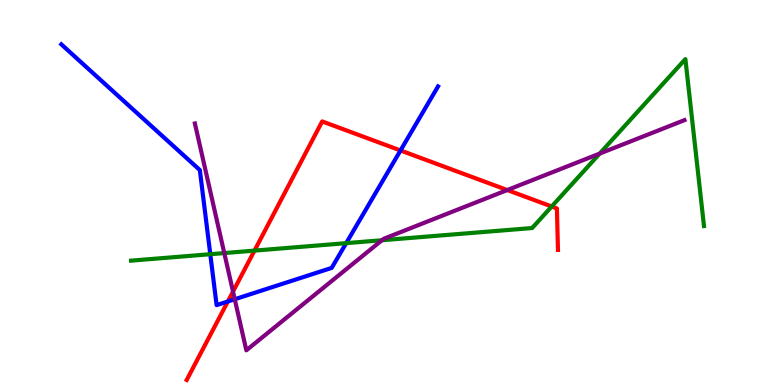[{'lines': ['blue', 'red'], 'intersections': [{'x': 2.94, 'y': 2.17}, {'x': 5.17, 'y': 6.09}]}, {'lines': ['green', 'red'], 'intersections': [{'x': 3.28, 'y': 3.49}, {'x': 7.12, 'y': 4.64}]}, {'lines': ['purple', 'red'], 'intersections': [{'x': 3.01, 'y': 2.43}, {'x': 6.55, 'y': 5.06}]}, {'lines': ['blue', 'green'], 'intersections': [{'x': 2.71, 'y': 3.4}, {'x': 4.47, 'y': 3.68}]}, {'lines': ['blue', 'purple'], 'intersections': [{'x': 3.03, 'y': 2.23}]}, {'lines': ['green', 'purple'], 'intersections': [{'x': 2.89, 'y': 3.43}, {'x': 4.93, 'y': 3.76}, {'x': 7.74, 'y': 6.01}]}]